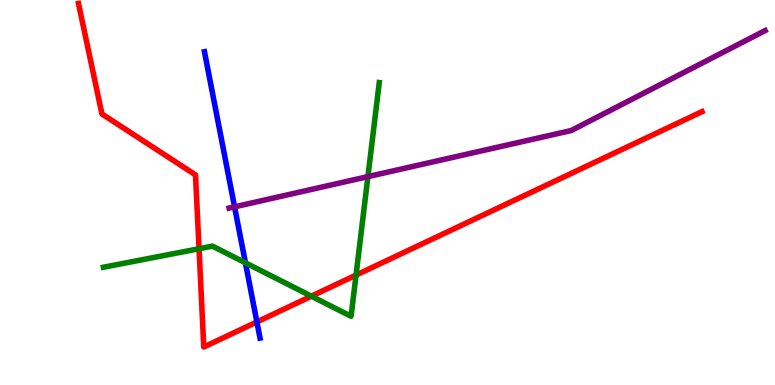[{'lines': ['blue', 'red'], 'intersections': [{'x': 3.31, 'y': 1.64}]}, {'lines': ['green', 'red'], 'intersections': [{'x': 2.57, 'y': 3.54}, {'x': 4.02, 'y': 2.31}, {'x': 4.59, 'y': 2.85}]}, {'lines': ['purple', 'red'], 'intersections': []}, {'lines': ['blue', 'green'], 'intersections': [{'x': 3.17, 'y': 3.17}]}, {'lines': ['blue', 'purple'], 'intersections': [{'x': 3.03, 'y': 4.63}]}, {'lines': ['green', 'purple'], 'intersections': [{'x': 4.75, 'y': 5.41}]}]